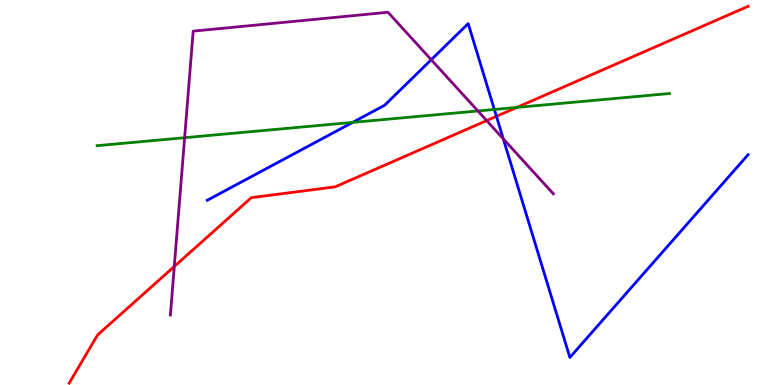[{'lines': ['blue', 'red'], 'intersections': [{'x': 6.41, 'y': 6.98}]}, {'lines': ['green', 'red'], 'intersections': [{'x': 6.67, 'y': 7.21}]}, {'lines': ['purple', 'red'], 'intersections': [{'x': 2.25, 'y': 3.08}, {'x': 6.28, 'y': 6.87}]}, {'lines': ['blue', 'green'], 'intersections': [{'x': 4.55, 'y': 6.82}, {'x': 6.38, 'y': 7.16}]}, {'lines': ['blue', 'purple'], 'intersections': [{'x': 5.56, 'y': 8.45}, {'x': 6.49, 'y': 6.39}]}, {'lines': ['green', 'purple'], 'intersections': [{'x': 2.38, 'y': 6.42}, {'x': 6.17, 'y': 7.12}]}]